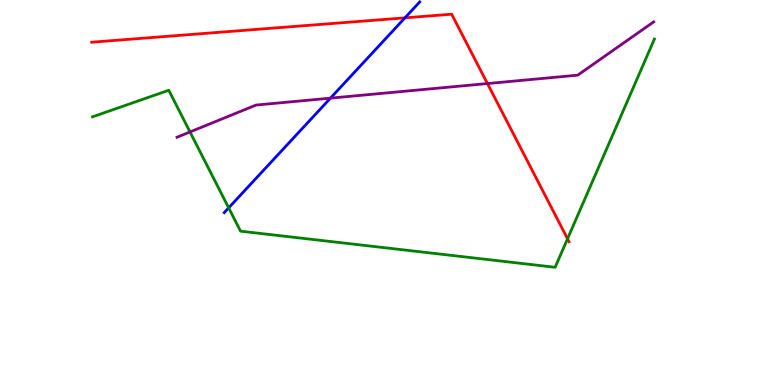[{'lines': ['blue', 'red'], 'intersections': [{'x': 5.23, 'y': 9.54}]}, {'lines': ['green', 'red'], 'intersections': [{'x': 7.32, 'y': 3.8}]}, {'lines': ['purple', 'red'], 'intersections': [{'x': 6.29, 'y': 7.83}]}, {'lines': ['blue', 'green'], 'intersections': [{'x': 2.95, 'y': 4.6}]}, {'lines': ['blue', 'purple'], 'intersections': [{'x': 4.26, 'y': 7.45}]}, {'lines': ['green', 'purple'], 'intersections': [{'x': 2.45, 'y': 6.57}]}]